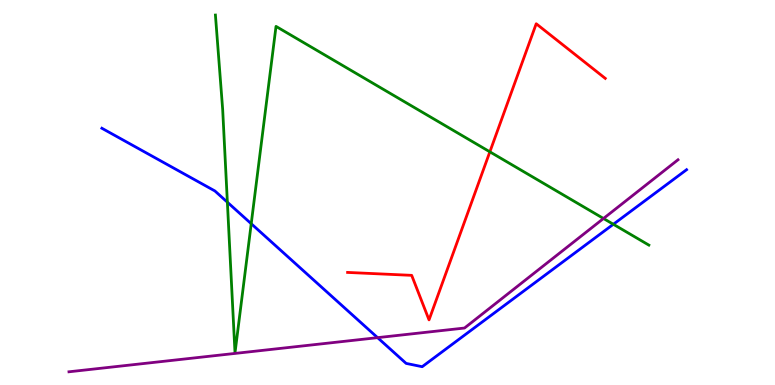[{'lines': ['blue', 'red'], 'intersections': []}, {'lines': ['green', 'red'], 'intersections': [{'x': 6.32, 'y': 6.06}]}, {'lines': ['purple', 'red'], 'intersections': []}, {'lines': ['blue', 'green'], 'intersections': [{'x': 2.93, 'y': 4.75}, {'x': 3.24, 'y': 4.19}, {'x': 7.91, 'y': 4.17}]}, {'lines': ['blue', 'purple'], 'intersections': [{'x': 4.87, 'y': 1.23}]}, {'lines': ['green', 'purple'], 'intersections': [{'x': 7.79, 'y': 4.32}]}]